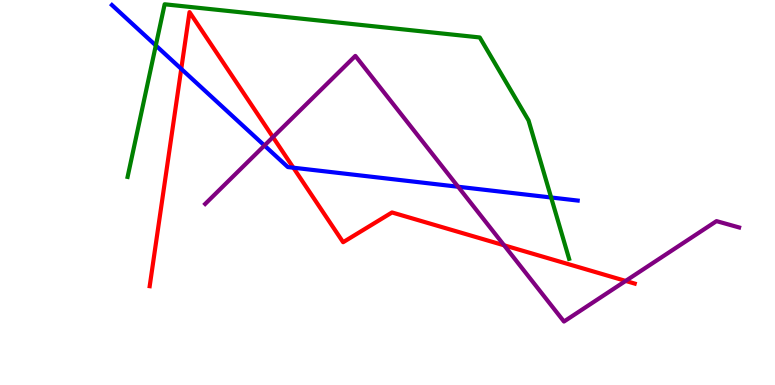[{'lines': ['blue', 'red'], 'intersections': [{'x': 2.34, 'y': 8.21}, {'x': 3.79, 'y': 5.64}]}, {'lines': ['green', 'red'], 'intersections': []}, {'lines': ['purple', 'red'], 'intersections': [{'x': 3.52, 'y': 6.44}, {'x': 6.5, 'y': 3.63}, {'x': 8.07, 'y': 2.7}]}, {'lines': ['blue', 'green'], 'intersections': [{'x': 2.01, 'y': 8.82}, {'x': 7.11, 'y': 4.87}]}, {'lines': ['blue', 'purple'], 'intersections': [{'x': 3.41, 'y': 6.22}, {'x': 5.91, 'y': 5.15}]}, {'lines': ['green', 'purple'], 'intersections': []}]